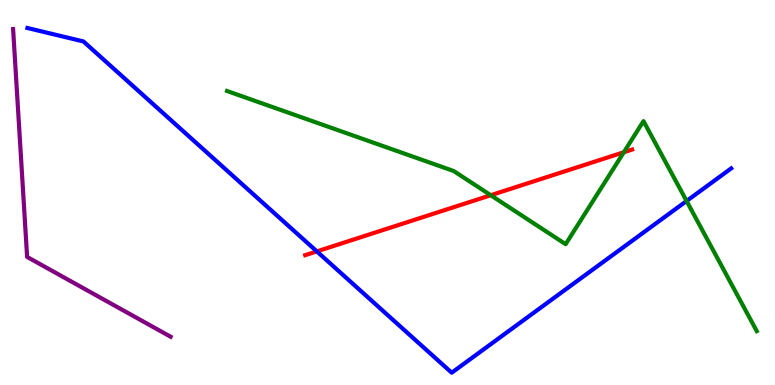[{'lines': ['blue', 'red'], 'intersections': [{'x': 4.09, 'y': 3.47}]}, {'lines': ['green', 'red'], 'intersections': [{'x': 6.33, 'y': 4.93}, {'x': 8.05, 'y': 6.05}]}, {'lines': ['purple', 'red'], 'intersections': []}, {'lines': ['blue', 'green'], 'intersections': [{'x': 8.86, 'y': 4.78}]}, {'lines': ['blue', 'purple'], 'intersections': []}, {'lines': ['green', 'purple'], 'intersections': []}]